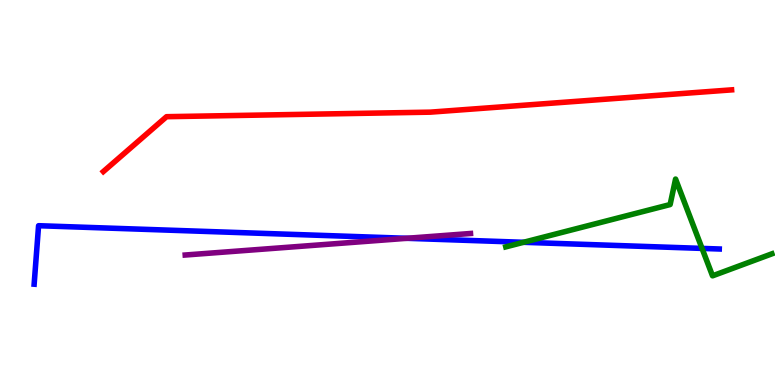[{'lines': ['blue', 'red'], 'intersections': []}, {'lines': ['green', 'red'], 'intersections': []}, {'lines': ['purple', 'red'], 'intersections': []}, {'lines': ['blue', 'green'], 'intersections': [{'x': 6.76, 'y': 3.71}, {'x': 9.06, 'y': 3.55}]}, {'lines': ['blue', 'purple'], 'intersections': [{'x': 5.25, 'y': 3.81}]}, {'lines': ['green', 'purple'], 'intersections': []}]